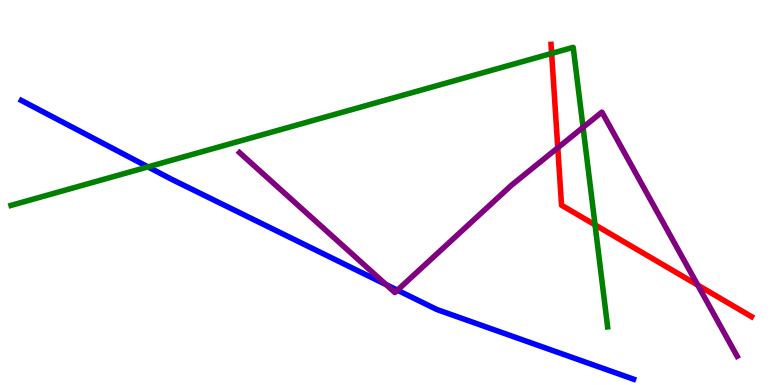[{'lines': ['blue', 'red'], 'intersections': []}, {'lines': ['green', 'red'], 'intersections': [{'x': 7.12, 'y': 8.61}, {'x': 7.68, 'y': 4.16}]}, {'lines': ['purple', 'red'], 'intersections': [{'x': 7.2, 'y': 6.16}, {'x': 9.0, 'y': 2.59}]}, {'lines': ['blue', 'green'], 'intersections': [{'x': 1.91, 'y': 5.67}]}, {'lines': ['blue', 'purple'], 'intersections': [{'x': 4.98, 'y': 2.61}, {'x': 5.13, 'y': 2.46}]}, {'lines': ['green', 'purple'], 'intersections': [{'x': 7.52, 'y': 6.69}]}]